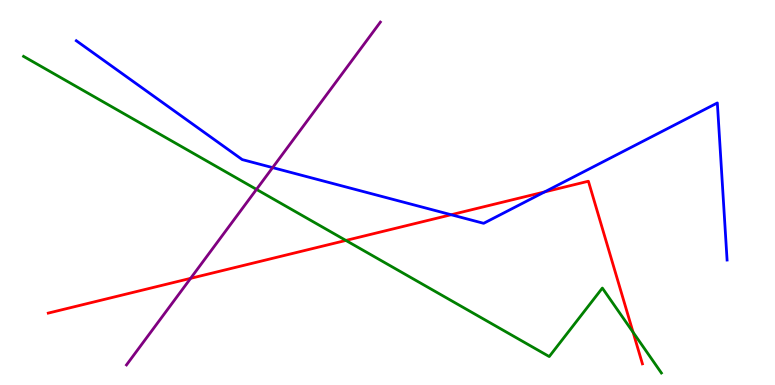[{'lines': ['blue', 'red'], 'intersections': [{'x': 5.82, 'y': 4.42}, {'x': 7.03, 'y': 5.01}]}, {'lines': ['green', 'red'], 'intersections': [{'x': 4.46, 'y': 3.75}, {'x': 8.17, 'y': 1.37}]}, {'lines': ['purple', 'red'], 'intersections': [{'x': 2.46, 'y': 2.77}]}, {'lines': ['blue', 'green'], 'intersections': []}, {'lines': ['blue', 'purple'], 'intersections': [{'x': 3.52, 'y': 5.65}]}, {'lines': ['green', 'purple'], 'intersections': [{'x': 3.31, 'y': 5.08}]}]